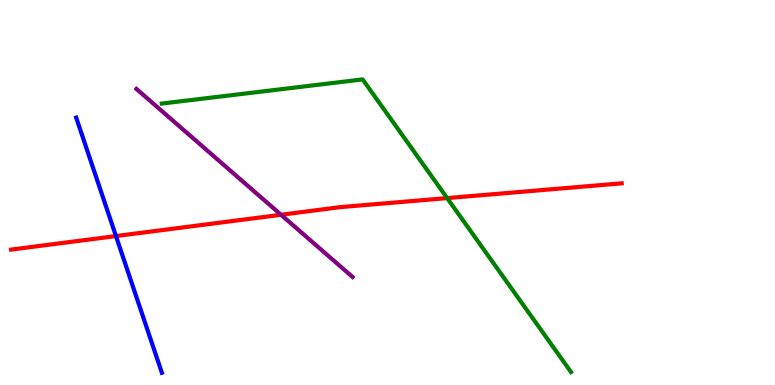[{'lines': ['blue', 'red'], 'intersections': [{'x': 1.5, 'y': 3.87}]}, {'lines': ['green', 'red'], 'intersections': [{'x': 5.77, 'y': 4.85}]}, {'lines': ['purple', 'red'], 'intersections': [{'x': 3.63, 'y': 4.42}]}, {'lines': ['blue', 'green'], 'intersections': []}, {'lines': ['blue', 'purple'], 'intersections': []}, {'lines': ['green', 'purple'], 'intersections': []}]